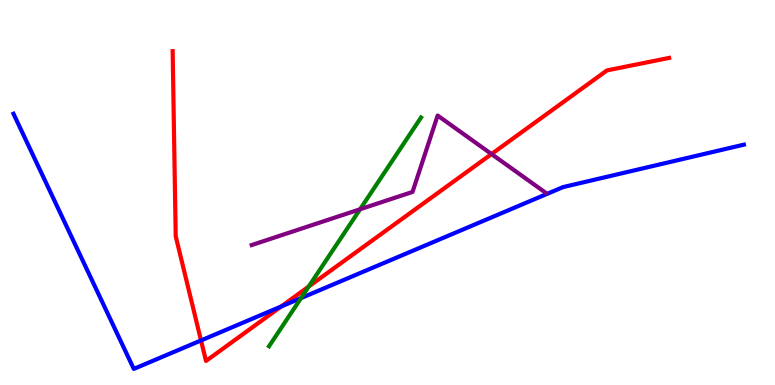[{'lines': ['blue', 'red'], 'intersections': [{'x': 2.59, 'y': 1.16}, {'x': 3.63, 'y': 2.04}]}, {'lines': ['green', 'red'], 'intersections': [{'x': 3.98, 'y': 2.56}]}, {'lines': ['purple', 'red'], 'intersections': [{'x': 6.34, 'y': 6.0}]}, {'lines': ['blue', 'green'], 'intersections': [{'x': 3.88, 'y': 2.26}]}, {'lines': ['blue', 'purple'], 'intersections': []}, {'lines': ['green', 'purple'], 'intersections': [{'x': 4.65, 'y': 4.56}]}]